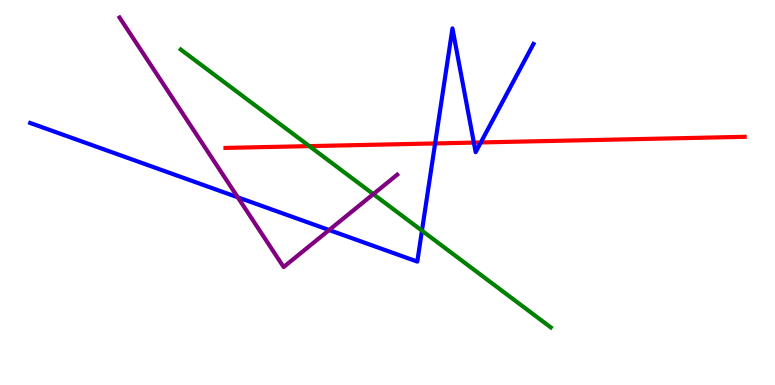[{'lines': ['blue', 'red'], 'intersections': [{'x': 5.61, 'y': 6.27}, {'x': 6.11, 'y': 6.3}, {'x': 6.2, 'y': 6.3}]}, {'lines': ['green', 'red'], 'intersections': [{'x': 3.99, 'y': 6.2}]}, {'lines': ['purple', 'red'], 'intersections': []}, {'lines': ['blue', 'green'], 'intersections': [{'x': 5.44, 'y': 4.01}]}, {'lines': ['blue', 'purple'], 'intersections': [{'x': 3.07, 'y': 4.87}, {'x': 4.25, 'y': 4.03}]}, {'lines': ['green', 'purple'], 'intersections': [{'x': 4.82, 'y': 4.96}]}]